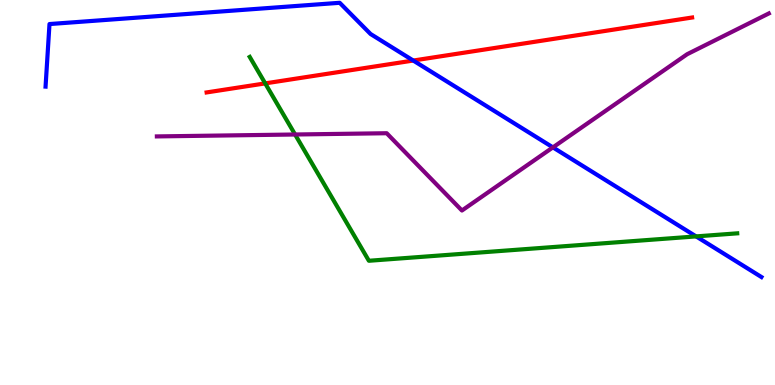[{'lines': ['blue', 'red'], 'intersections': [{'x': 5.33, 'y': 8.43}]}, {'lines': ['green', 'red'], 'intersections': [{'x': 3.42, 'y': 7.83}]}, {'lines': ['purple', 'red'], 'intersections': []}, {'lines': ['blue', 'green'], 'intersections': [{'x': 8.98, 'y': 3.86}]}, {'lines': ['blue', 'purple'], 'intersections': [{'x': 7.13, 'y': 6.17}]}, {'lines': ['green', 'purple'], 'intersections': [{'x': 3.81, 'y': 6.51}]}]